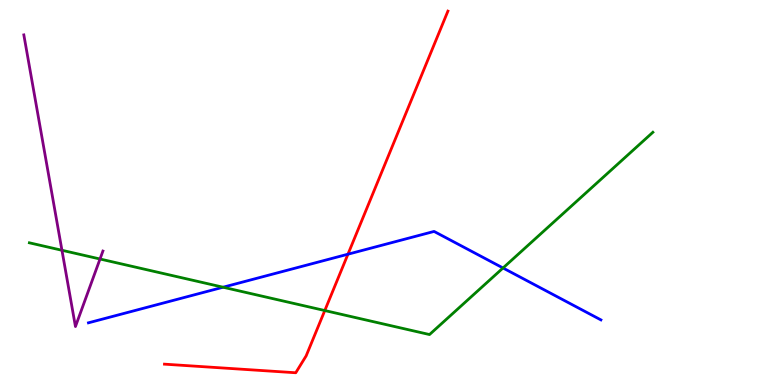[{'lines': ['blue', 'red'], 'intersections': [{'x': 4.49, 'y': 3.4}]}, {'lines': ['green', 'red'], 'intersections': [{'x': 4.19, 'y': 1.93}]}, {'lines': ['purple', 'red'], 'intersections': []}, {'lines': ['blue', 'green'], 'intersections': [{'x': 2.88, 'y': 2.54}, {'x': 6.49, 'y': 3.04}]}, {'lines': ['blue', 'purple'], 'intersections': []}, {'lines': ['green', 'purple'], 'intersections': [{'x': 0.799, 'y': 3.5}, {'x': 1.29, 'y': 3.27}]}]